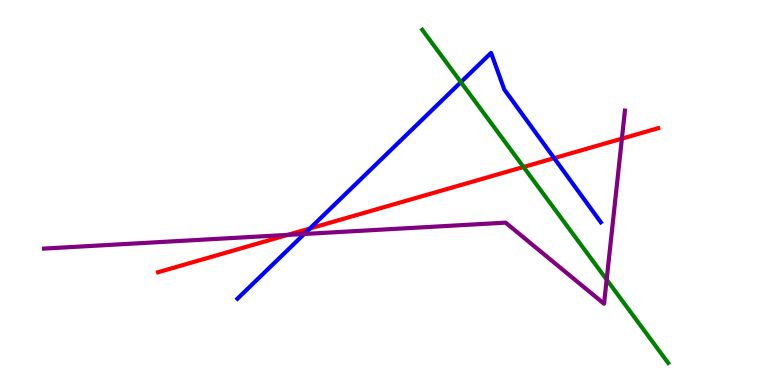[{'lines': ['blue', 'red'], 'intersections': [{'x': 4.0, 'y': 4.06}, {'x': 7.15, 'y': 5.89}]}, {'lines': ['green', 'red'], 'intersections': [{'x': 6.76, 'y': 5.66}]}, {'lines': ['purple', 'red'], 'intersections': [{'x': 3.71, 'y': 3.9}, {'x': 8.02, 'y': 6.4}]}, {'lines': ['blue', 'green'], 'intersections': [{'x': 5.95, 'y': 7.87}]}, {'lines': ['blue', 'purple'], 'intersections': [{'x': 3.93, 'y': 3.92}]}, {'lines': ['green', 'purple'], 'intersections': [{'x': 7.83, 'y': 2.74}]}]